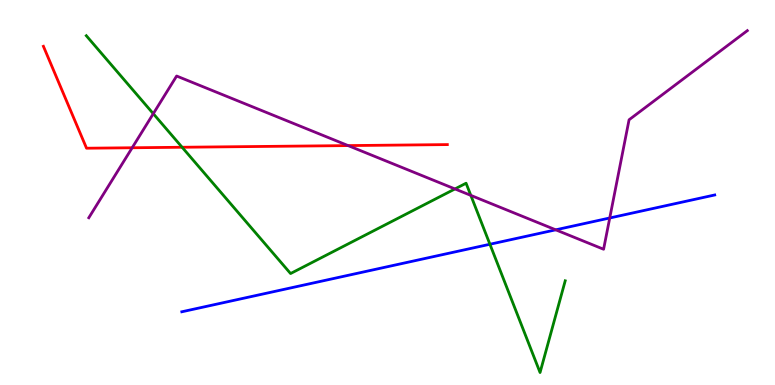[{'lines': ['blue', 'red'], 'intersections': []}, {'lines': ['green', 'red'], 'intersections': [{'x': 2.35, 'y': 6.18}]}, {'lines': ['purple', 'red'], 'intersections': [{'x': 1.71, 'y': 6.16}, {'x': 4.49, 'y': 6.22}]}, {'lines': ['blue', 'green'], 'intersections': [{'x': 6.32, 'y': 3.66}]}, {'lines': ['blue', 'purple'], 'intersections': [{'x': 7.17, 'y': 4.03}, {'x': 7.87, 'y': 4.34}]}, {'lines': ['green', 'purple'], 'intersections': [{'x': 1.98, 'y': 7.05}, {'x': 5.87, 'y': 5.09}, {'x': 6.08, 'y': 4.93}]}]